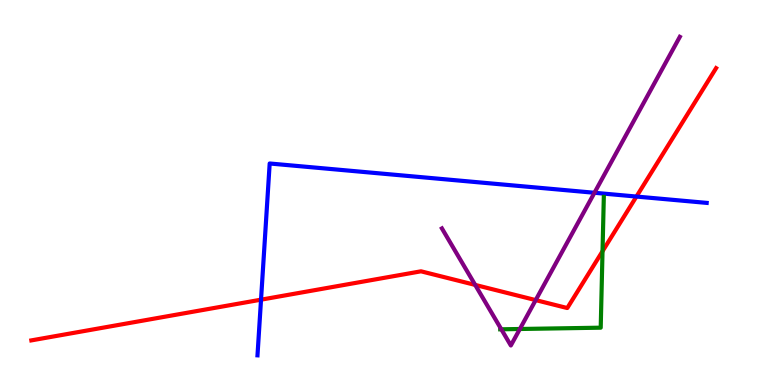[{'lines': ['blue', 'red'], 'intersections': [{'x': 3.37, 'y': 2.22}, {'x': 8.21, 'y': 4.89}]}, {'lines': ['green', 'red'], 'intersections': [{'x': 7.77, 'y': 3.47}]}, {'lines': ['purple', 'red'], 'intersections': [{'x': 6.13, 'y': 2.6}, {'x': 6.91, 'y': 2.21}]}, {'lines': ['blue', 'green'], 'intersections': []}, {'lines': ['blue', 'purple'], 'intersections': [{'x': 7.67, 'y': 4.99}]}, {'lines': ['green', 'purple'], 'intersections': [{'x': 6.47, 'y': 1.45}, {'x': 6.71, 'y': 1.45}]}]